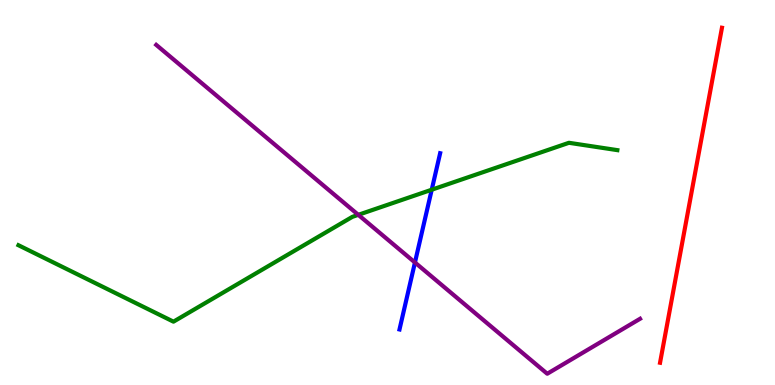[{'lines': ['blue', 'red'], 'intersections': []}, {'lines': ['green', 'red'], 'intersections': []}, {'lines': ['purple', 'red'], 'intersections': []}, {'lines': ['blue', 'green'], 'intersections': [{'x': 5.57, 'y': 5.07}]}, {'lines': ['blue', 'purple'], 'intersections': [{'x': 5.35, 'y': 3.18}]}, {'lines': ['green', 'purple'], 'intersections': [{'x': 4.62, 'y': 4.42}]}]